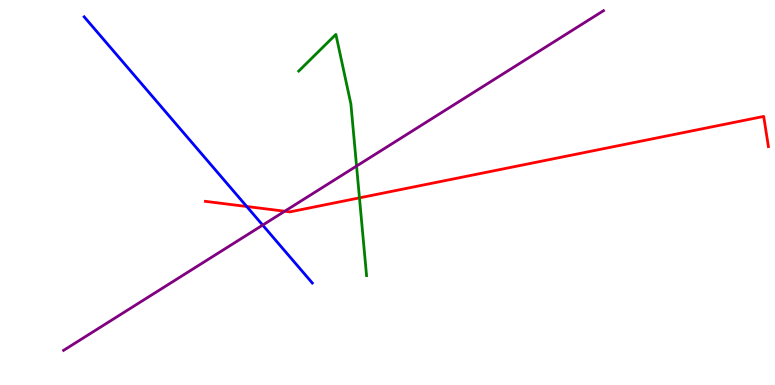[{'lines': ['blue', 'red'], 'intersections': [{'x': 3.18, 'y': 4.64}]}, {'lines': ['green', 'red'], 'intersections': [{'x': 4.64, 'y': 4.86}]}, {'lines': ['purple', 'red'], 'intersections': [{'x': 3.67, 'y': 4.51}]}, {'lines': ['blue', 'green'], 'intersections': []}, {'lines': ['blue', 'purple'], 'intersections': [{'x': 3.39, 'y': 4.15}]}, {'lines': ['green', 'purple'], 'intersections': [{'x': 4.6, 'y': 5.69}]}]